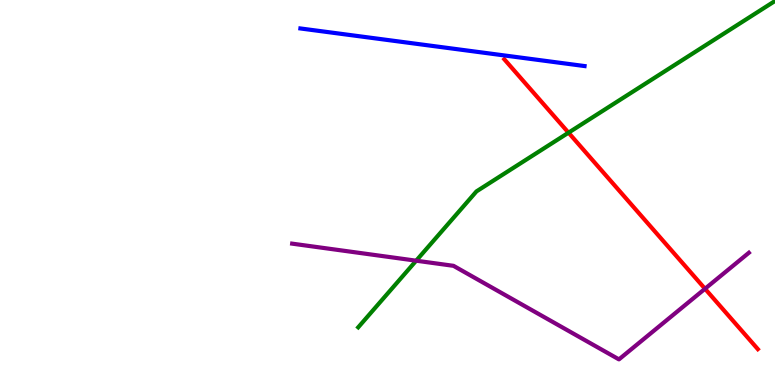[{'lines': ['blue', 'red'], 'intersections': []}, {'lines': ['green', 'red'], 'intersections': [{'x': 7.34, 'y': 6.55}]}, {'lines': ['purple', 'red'], 'intersections': [{'x': 9.1, 'y': 2.5}]}, {'lines': ['blue', 'green'], 'intersections': []}, {'lines': ['blue', 'purple'], 'intersections': []}, {'lines': ['green', 'purple'], 'intersections': [{'x': 5.37, 'y': 3.23}]}]